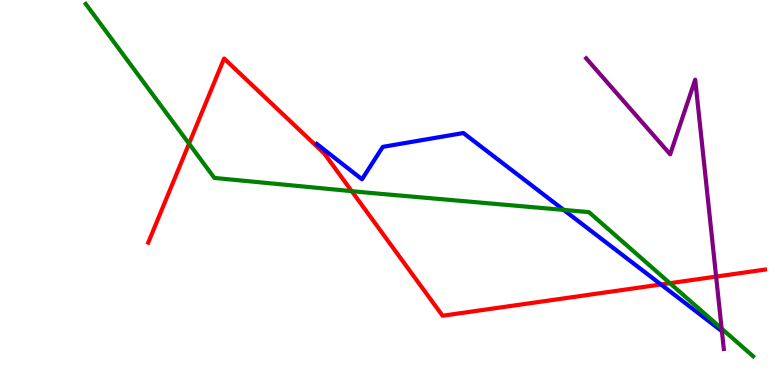[{'lines': ['blue', 'red'], 'intersections': [{'x': 8.53, 'y': 2.61}]}, {'lines': ['green', 'red'], 'intersections': [{'x': 2.44, 'y': 6.27}, {'x': 4.54, 'y': 5.04}, {'x': 8.64, 'y': 2.64}]}, {'lines': ['purple', 'red'], 'intersections': [{'x': 9.24, 'y': 2.82}]}, {'lines': ['blue', 'green'], 'intersections': [{'x': 7.27, 'y': 4.55}]}, {'lines': ['blue', 'purple'], 'intersections': [{'x': 9.32, 'y': 1.4}]}, {'lines': ['green', 'purple'], 'intersections': [{'x': 9.31, 'y': 1.46}]}]